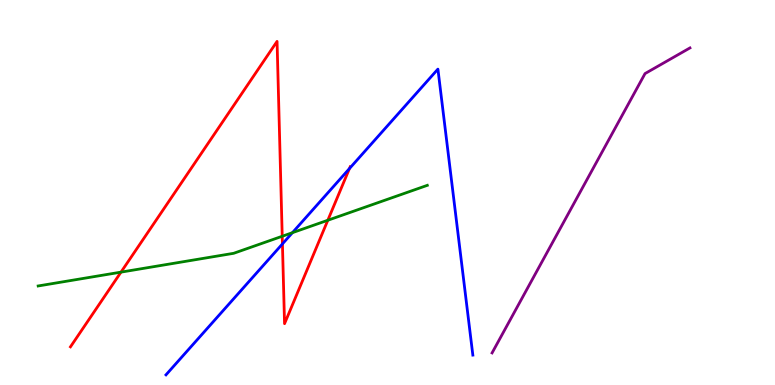[{'lines': ['blue', 'red'], 'intersections': [{'x': 3.64, 'y': 3.66}, {'x': 4.51, 'y': 5.62}]}, {'lines': ['green', 'red'], 'intersections': [{'x': 1.56, 'y': 2.93}, {'x': 3.64, 'y': 3.86}, {'x': 4.23, 'y': 4.28}]}, {'lines': ['purple', 'red'], 'intersections': []}, {'lines': ['blue', 'green'], 'intersections': [{'x': 3.77, 'y': 3.96}]}, {'lines': ['blue', 'purple'], 'intersections': []}, {'lines': ['green', 'purple'], 'intersections': []}]